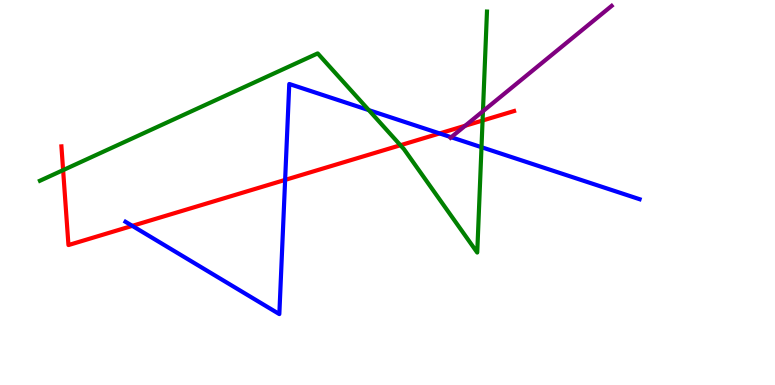[{'lines': ['blue', 'red'], 'intersections': [{'x': 1.71, 'y': 4.13}, {'x': 3.68, 'y': 5.33}, {'x': 5.67, 'y': 6.53}]}, {'lines': ['green', 'red'], 'intersections': [{'x': 0.814, 'y': 5.58}, {'x': 5.17, 'y': 6.23}, {'x': 6.23, 'y': 6.87}]}, {'lines': ['purple', 'red'], 'intersections': [{'x': 6.0, 'y': 6.73}]}, {'lines': ['blue', 'green'], 'intersections': [{'x': 4.76, 'y': 7.14}, {'x': 6.21, 'y': 6.18}]}, {'lines': ['blue', 'purple'], 'intersections': [{'x': 5.82, 'y': 6.44}]}, {'lines': ['green', 'purple'], 'intersections': [{'x': 6.23, 'y': 7.11}]}]